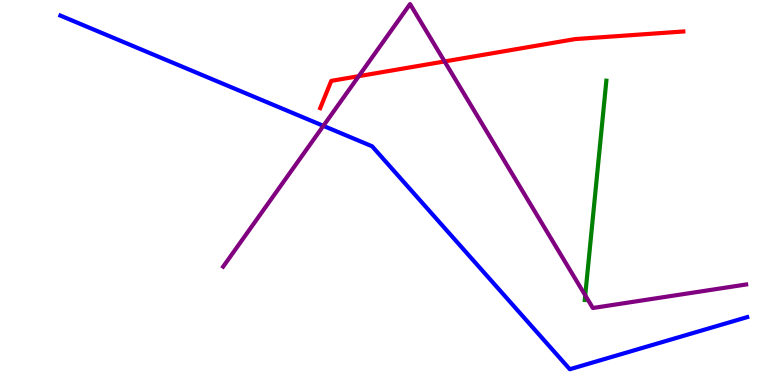[{'lines': ['blue', 'red'], 'intersections': []}, {'lines': ['green', 'red'], 'intersections': []}, {'lines': ['purple', 'red'], 'intersections': [{'x': 4.63, 'y': 8.02}, {'x': 5.74, 'y': 8.4}]}, {'lines': ['blue', 'green'], 'intersections': []}, {'lines': ['blue', 'purple'], 'intersections': [{'x': 4.17, 'y': 6.73}]}, {'lines': ['green', 'purple'], 'intersections': [{'x': 7.55, 'y': 2.33}]}]